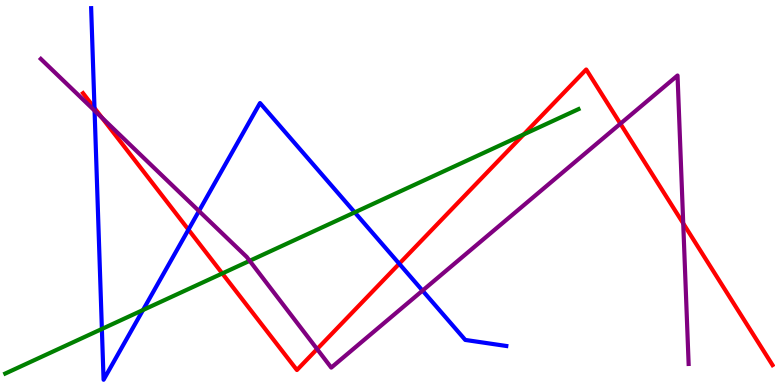[{'lines': ['blue', 'red'], 'intersections': [{'x': 1.22, 'y': 7.19}, {'x': 2.43, 'y': 4.04}, {'x': 5.15, 'y': 3.15}]}, {'lines': ['green', 'red'], 'intersections': [{'x': 2.87, 'y': 2.9}, {'x': 6.76, 'y': 6.51}]}, {'lines': ['purple', 'red'], 'intersections': [{'x': 1.32, 'y': 6.94}, {'x': 4.09, 'y': 0.933}, {'x': 8.01, 'y': 6.79}, {'x': 8.82, 'y': 4.2}]}, {'lines': ['blue', 'green'], 'intersections': [{'x': 1.31, 'y': 1.46}, {'x': 1.85, 'y': 1.95}, {'x': 4.58, 'y': 4.48}]}, {'lines': ['blue', 'purple'], 'intersections': [{'x': 1.22, 'y': 7.13}, {'x': 2.57, 'y': 4.52}, {'x': 5.45, 'y': 2.45}]}, {'lines': ['green', 'purple'], 'intersections': [{'x': 3.22, 'y': 3.23}]}]